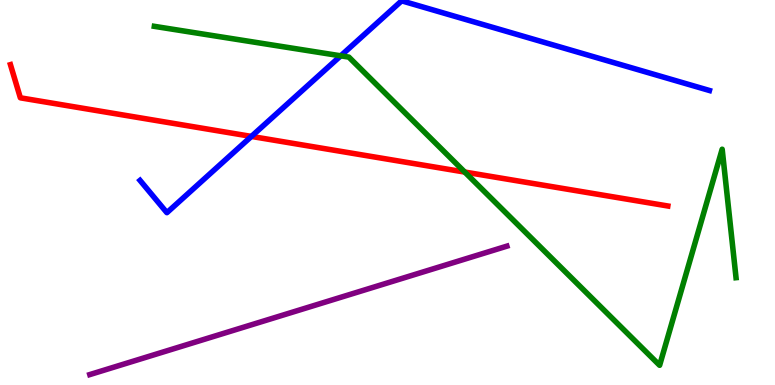[{'lines': ['blue', 'red'], 'intersections': [{'x': 3.24, 'y': 6.46}]}, {'lines': ['green', 'red'], 'intersections': [{'x': 6.0, 'y': 5.53}]}, {'lines': ['purple', 'red'], 'intersections': []}, {'lines': ['blue', 'green'], 'intersections': [{'x': 4.4, 'y': 8.55}]}, {'lines': ['blue', 'purple'], 'intersections': []}, {'lines': ['green', 'purple'], 'intersections': []}]